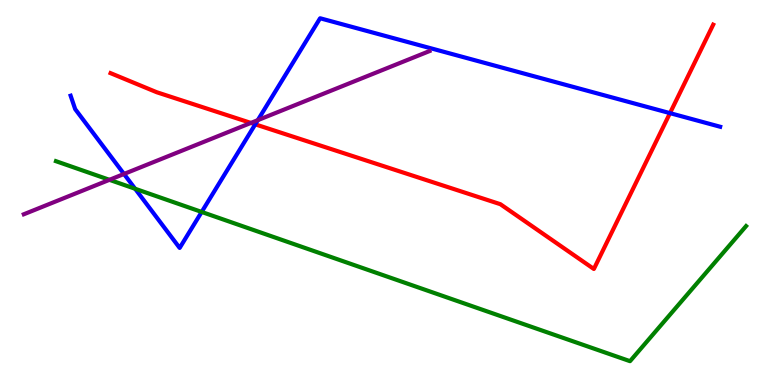[{'lines': ['blue', 'red'], 'intersections': [{'x': 3.29, 'y': 6.77}, {'x': 8.64, 'y': 7.06}]}, {'lines': ['green', 'red'], 'intersections': []}, {'lines': ['purple', 'red'], 'intersections': [{'x': 3.24, 'y': 6.81}]}, {'lines': ['blue', 'green'], 'intersections': [{'x': 1.74, 'y': 5.1}, {'x': 2.6, 'y': 4.49}]}, {'lines': ['blue', 'purple'], 'intersections': [{'x': 1.6, 'y': 5.48}, {'x': 3.33, 'y': 6.88}]}, {'lines': ['green', 'purple'], 'intersections': [{'x': 1.41, 'y': 5.33}]}]